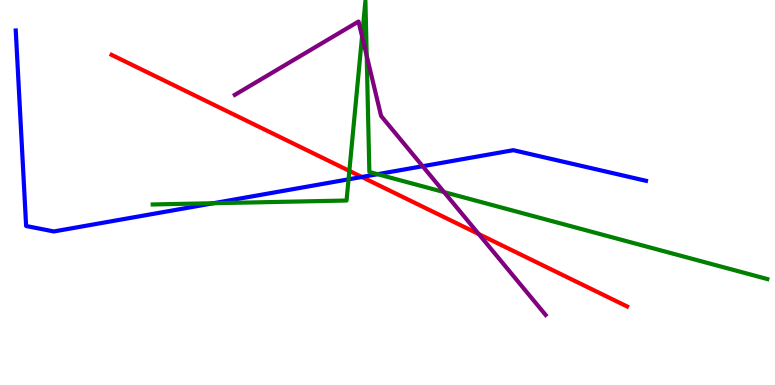[{'lines': ['blue', 'red'], 'intersections': [{'x': 4.67, 'y': 5.4}]}, {'lines': ['green', 'red'], 'intersections': [{'x': 4.51, 'y': 5.56}]}, {'lines': ['purple', 'red'], 'intersections': [{'x': 6.18, 'y': 3.92}]}, {'lines': ['blue', 'green'], 'intersections': [{'x': 2.75, 'y': 4.72}, {'x': 4.5, 'y': 5.34}, {'x': 4.87, 'y': 5.48}]}, {'lines': ['blue', 'purple'], 'intersections': [{'x': 5.45, 'y': 5.68}]}, {'lines': ['green', 'purple'], 'intersections': [{'x': 4.67, 'y': 9.06}, {'x': 4.73, 'y': 8.55}, {'x': 5.73, 'y': 5.01}]}]